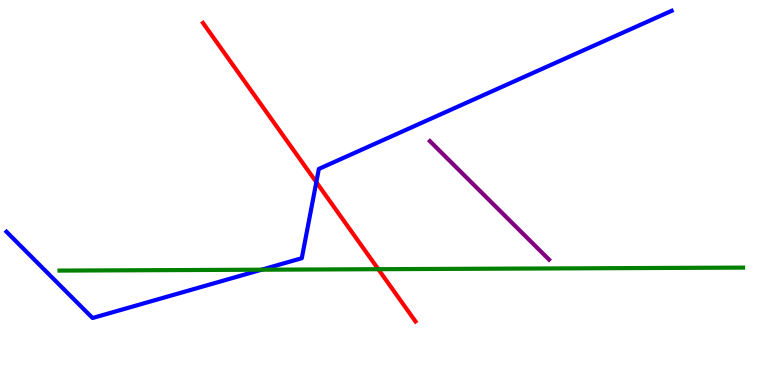[{'lines': ['blue', 'red'], 'intersections': [{'x': 4.08, 'y': 5.27}]}, {'lines': ['green', 'red'], 'intersections': [{'x': 4.88, 'y': 3.01}]}, {'lines': ['purple', 'red'], 'intersections': []}, {'lines': ['blue', 'green'], 'intersections': [{'x': 3.38, 'y': 2.99}]}, {'lines': ['blue', 'purple'], 'intersections': []}, {'lines': ['green', 'purple'], 'intersections': []}]